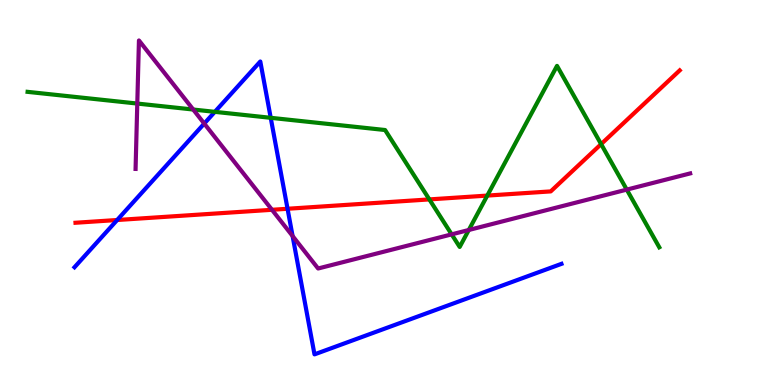[{'lines': ['blue', 'red'], 'intersections': [{'x': 1.51, 'y': 4.29}, {'x': 3.71, 'y': 4.58}]}, {'lines': ['green', 'red'], 'intersections': [{'x': 5.54, 'y': 4.82}, {'x': 6.29, 'y': 4.92}, {'x': 7.76, 'y': 6.26}]}, {'lines': ['purple', 'red'], 'intersections': [{'x': 3.51, 'y': 4.55}]}, {'lines': ['blue', 'green'], 'intersections': [{'x': 2.77, 'y': 7.1}, {'x': 3.49, 'y': 6.94}]}, {'lines': ['blue', 'purple'], 'intersections': [{'x': 2.64, 'y': 6.79}, {'x': 3.78, 'y': 3.87}]}, {'lines': ['green', 'purple'], 'intersections': [{'x': 1.77, 'y': 7.31}, {'x': 2.49, 'y': 7.16}, {'x': 5.83, 'y': 3.91}, {'x': 6.05, 'y': 4.03}, {'x': 8.09, 'y': 5.07}]}]